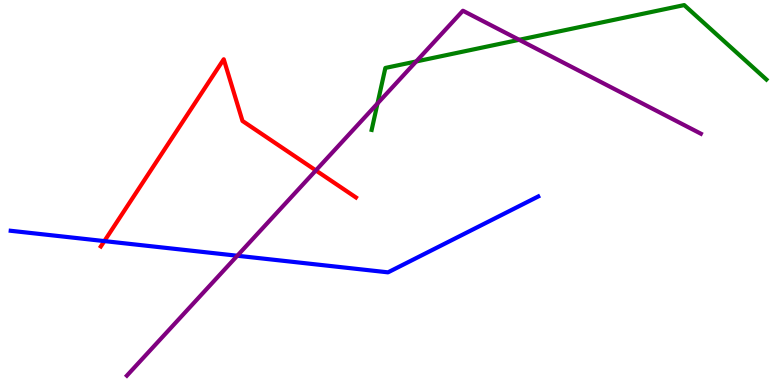[{'lines': ['blue', 'red'], 'intersections': [{'x': 1.35, 'y': 3.74}]}, {'lines': ['green', 'red'], 'intersections': []}, {'lines': ['purple', 'red'], 'intersections': [{'x': 4.08, 'y': 5.57}]}, {'lines': ['blue', 'green'], 'intersections': []}, {'lines': ['blue', 'purple'], 'intersections': [{'x': 3.06, 'y': 3.36}]}, {'lines': ['green', 'purple'], 'intersections': [{'x': 4.87, 'y': 7.31}, {'x': 5.37, 'y': 8.4}, {'x': 6.7, 'y': 8.97}]}]